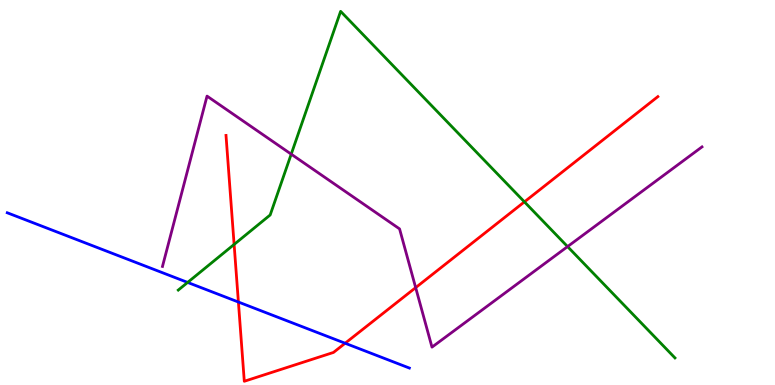[{'lines': ['blue', 'red'], 'intersections': [{'x': 3.08, 'y': 2.16}, {'x': 4.45, 'y': 1.08}]}, {'lines': ['green', 'red'], 'intersections': [{'x': 3.02, 'y': 3.65}, {'x': 6.77, 'y': 4.76}]}, {'lines': ['purple', 'red'], 'intersections': [{'x': 5.36, 'y': 2.53}]}, {'lines': ['blue', 'green'], 'intersections': [{'x': 2.42, 'y': 2.66}]}, {'lines': ['blue', 'purple'], 'intersections': []}, {'lines': ['green', 'purple'], 'intersections': [{'x': 3.76, 'y': 6.0}, {'x': 7.32, 'y': 3.6}]}]